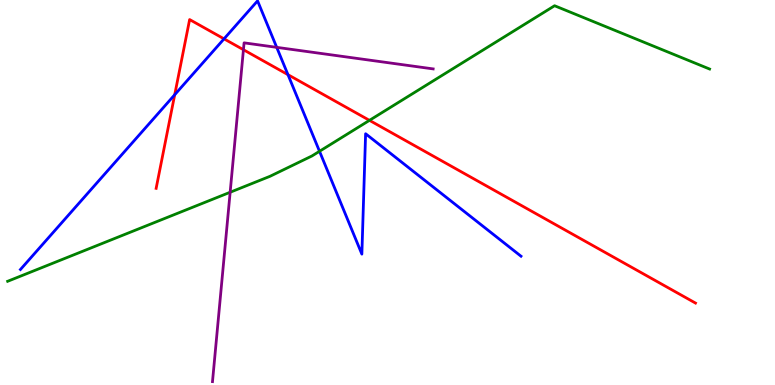[{'lines': ['blue', 'red'], 'intersections': [{'x': 2.25, 'y': 7.54}, {'x': 2.89, 'y': 8.99}, {'x': 3.72, 'y': 8.06}]}, {'lines': ['green', 'red'], 'intersections': [{'x': 4.77, 'y': 6.87}]}, {'lines': ['purple', 'red'], 'intersections': [{'x': 3.14, 'y': 8.71}]}, {'lines': ['blue', 'green'], 'intersections': [{'x': 4.12, 'y': 6.07}]}, {'lines': ['blue', 'purple'], 'intersections': [{'x': 3.57, 'y': 8.77}]}, {'lines': ['green', 'purple'], 'intersections': [{'x': 2.97, 'y': 5.01}]}]